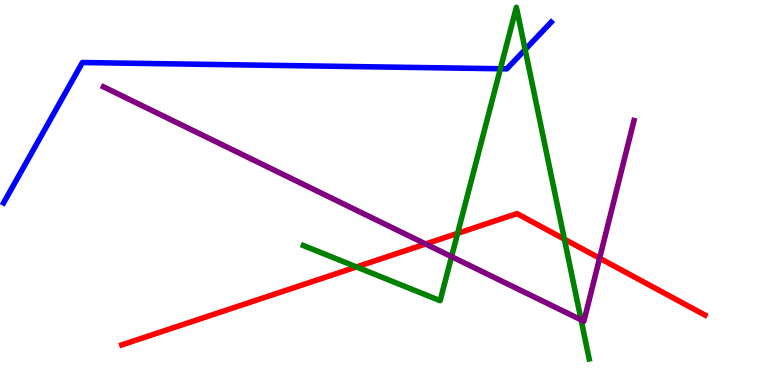[{'lines': ['blue', 'red'], 'intersections': []}, {'lines': ['green', 'red'], 'intersections': [{'x': 4.6, 'y': 3.07}, {'x': 5.9, 'y': 3.94}, {'x': 7.28, 'y': 3.79}]}, {'lines': ['purple', 'red'], 'intersections': [{'x': 5.49, 'y': 3.66}, {'x': 7.74, 'y': 3.29}]}, {'lines': ['blue', 'green'], 'intersections': [{'x': 6.46, 'y': 8.21}, {'x': 6.78, 'y': 8.71}]}, {'lines': ['blue', 'purple'], 'intersections': []}, {'lines': ['green', 'purple'], 'intersections': [{'x': 5.83, 'y': 3.33}, {'x': 7.5, 'y': 1.69}]}]